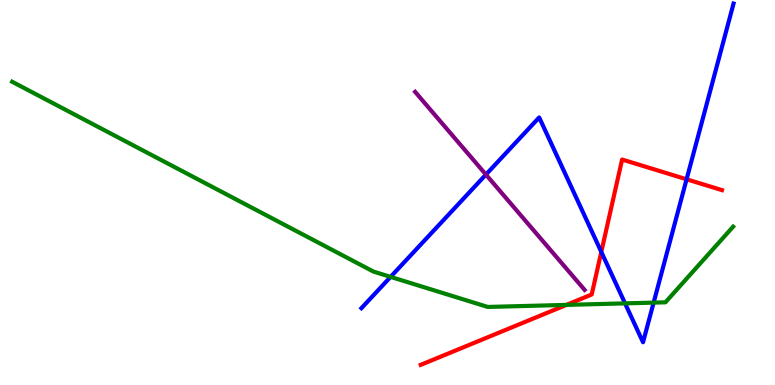[{'lines': ['blue', 'red'], 'intersections': [{'x': 7.76, 'y': 3.46}, {'x': 8.86, 'y': 5.34}]}, {'lines': ['green', 'red'], 'intersections': [{'x': 7.31, 'y': 2.08}]}, {'lines': ['purple', 'red'], 'intersections': []}, {'lines': ['blue', 'green'], 'intersections': [{'x': 5.04, 'y': 2.81}, {'x': 8.07, 'y': 2.12}, {'x': 8.43, 'y': 2.14}]}, {'lines': ['blue', 'purple'], 'intersections': [{'x': 6.27, 'y': 5.47}]}, {'lines': ['green', 'purple'], 'intersections': []}]